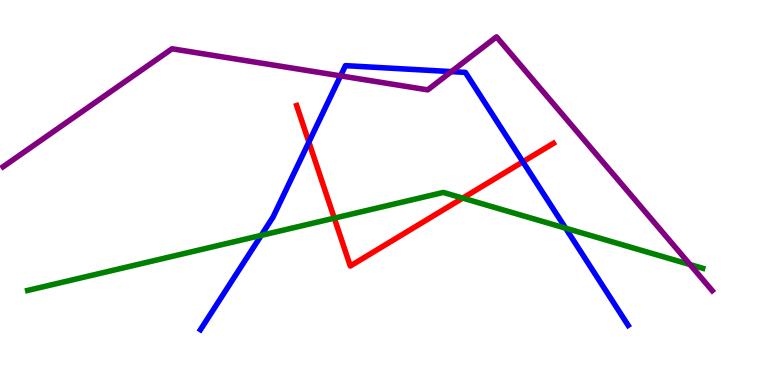[{'lines': ['blue', 'red'], 'intersections': [{'x': 3.99, 'y': 6.31}, {'x': 6.75, 'y': 5.8}]}, {'lines': ['green', 'red'], 'intersections': [{'x': 4.31, 'y': 4.33}, {'x': 5.97, 'y': 4.85}]}, {'lines': ['purple', 'red'], 'intersections': []}, {'lines': ['blue', 'green'], 'intersections': [{'x': 3.37, 'y': 3.89}, {'x': 7.3, 'y': 4.07}]}, {'lines': ['blue', 'purple'], 'intersections': [{'x': 4.39, 'y': 8.03}, {'x': 5.82, 'y': 8.14}]}, {'lines': ['green', 'purple'], 'intersections': [{'x': 8.9, 'y': 3.13}]}]